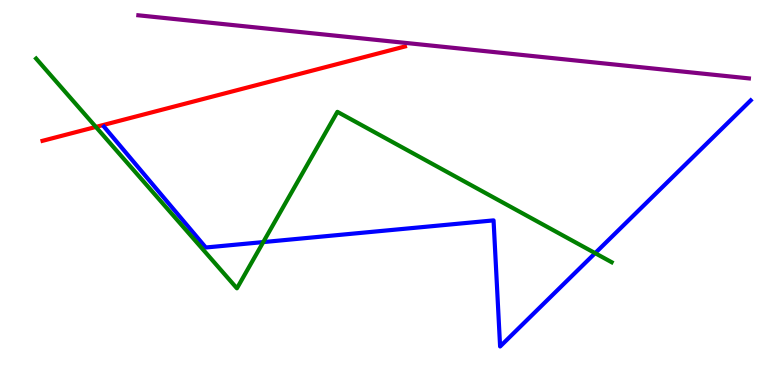[{'lines': ['blue', 'red'], 'intersections': []}, {'lines': ['green', 'red'], 'intersections': [{'x': 1.24, 'y': 6.7}]}, {'lines': ['purple', 'red'], 'intersections': []}, {'lines': ['blue', 'green'], 'intersections': [{'x': 3.4, 'y': 3.71}, {'x': 7.68, 'y': 3.42}]}, {'lines': ['blue', 'purple'], 'intersections': []}, {'lines': ['green', 'purple'], 'intersections': []}]